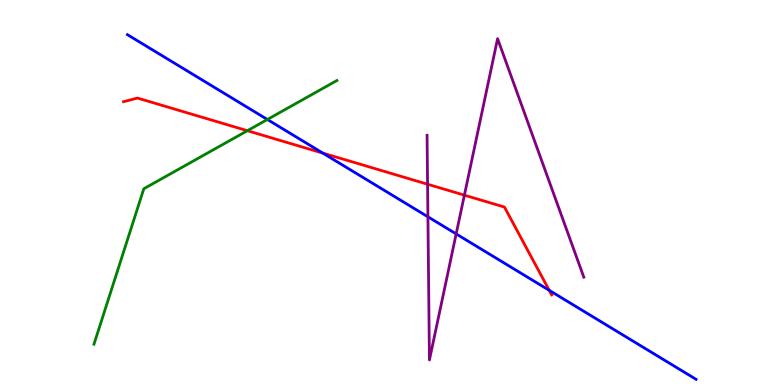[{'lines': ['blue', 'red'], 'intersections': [{'x': 4.17, 'y': 6.02}, {'x': 7.09, 'y': 2.46}]}, {'lines': ['green', 'red'], 'intersections': [{'x': 3.19, 'y': 6.61}]}, {'lines': ['purple', 'red'], 'intersections': [{'x': 5.52, 'y': 5.21}, {'x': 5.99, 'y': 4.93}]}, {'lines': ['blue', 'green'], 'intersections': [{'x': 3.45, 'y': 6.9}]}, {'lines': ['blue', 'purple'], 'intersections': [{'x': 5.52, 'y': 4.37}, {'x': 5.89, 'y': 3.92}]}, {'lines': ['green', 'purple'], 'intersections': []}]